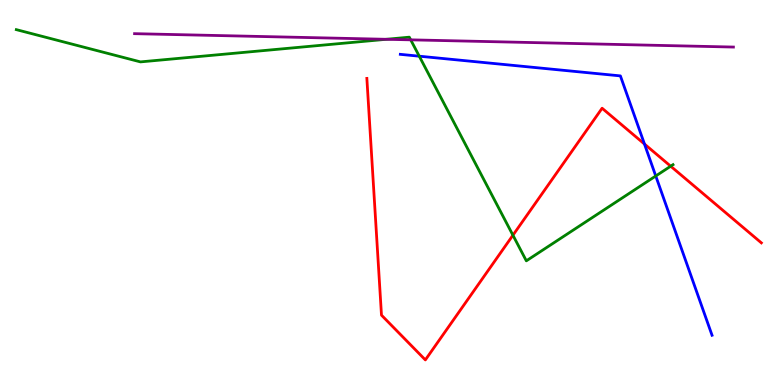[{'lines': ['blue', 'red'], 'intersections': [{'x': 8.32, 'y': 6.26}]}, {'lines': ['green', 'red'], 'intersections': [{'x': 6.62, 'y': 3.89}, {'x': 8.65, 'y': 5.68}]}, {'lines': ['purple', 'red'], 'intersections': []}, {'lines': ['blue', 'green'], 'intersections': [{'x': 5.41, 'y': 8.54}, {'x': 8.46, 'y': 5.43}]}, {'lines': ['blue', 'purple'], 'intersections': []}, {'lines': ['green', 'purple'], 'intersections': [{'x': 4.98, 'y': 8.98}, {'x': 5.3, 'y': 8.97}]}]